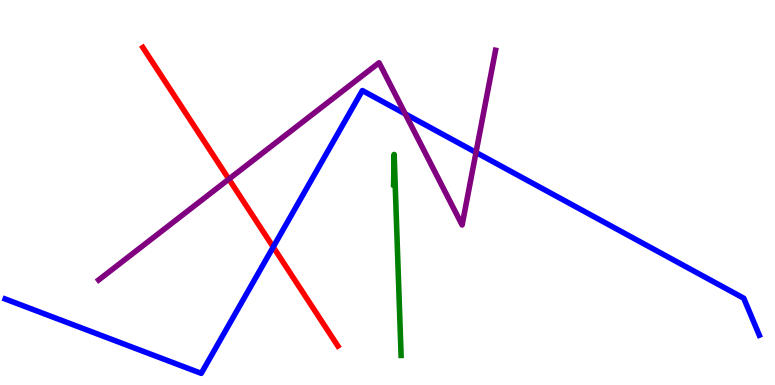[{'lines': ['blue', 'red'], 'intersections': [{'x': 3.53, 'y': 3.58}]}, {'lines': ['green', 'red'], 'intersections': []}, {'lines': ['purple', 'red'], 'intersections': [{'x': 2.95, 'y': 5.35}]}, {'lines': ['blue', 'green'], 'intersections': []}, {'lines': ['blue', 'purple'], 'intersections': [{'x': 5.23, 'y': 7.04}, {'x': 6.14, 'y': 6.04}]}, {'lines': ['green', 'purple'], 'intersections': []}]